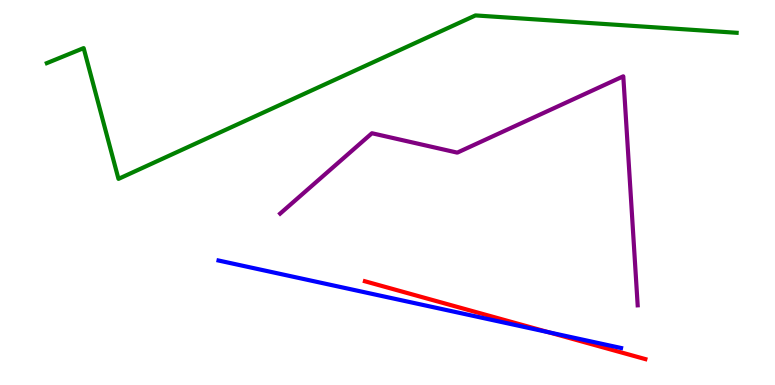[{'lines': ['blue', 'red'], 'intersections': [{'x': 7.08, 'y': 1.37}]}, {'lines': ['green', 'red'], 'intersections': []}, {'lines': ['purple', 'red'], 'intersections': []}, {'lines': ['blue', 'green'], 'intersections': []}, {'lines': ['blue', 'purple'], 'intersections': []}, {'lines': ['green', 'purple'], 'intersections': []}]